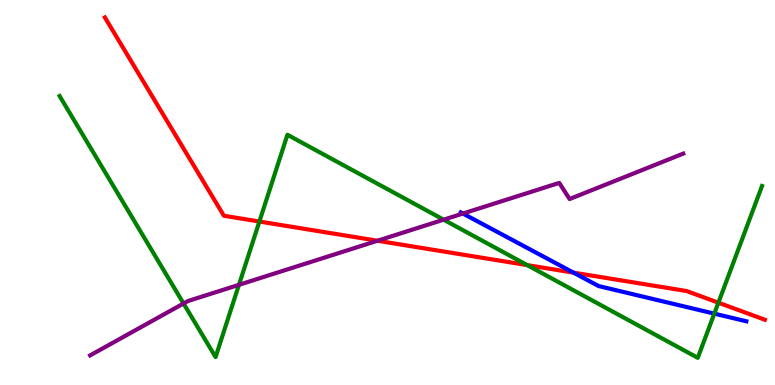[{'lines': ['blue', 'red'], 'intersections': [{'x': 7.4, 'y': 2.92}]}, {'lines': ['green', 'red'], 'intersections': [{'x': 3.35, 'y': 4.25}, {'x': 6.8, 'y': 3.11}, {'x': 9.27, 'y': 2.14}]}, {'lines': ['purple', 'red'], 'intersections': [{'x': 4.87, 'y': 3.75}]}, {'lines': ['blue', 'green'], 'intersections': [{'x': 9.22, 'y': 1.85}]}, {'lines': ['blue', 'purple'], 'intersections': [{'x': 5.97, 'y': 4.45}]}, {'lines': ['green', 'purple'], 'intersections': [{'x': 2.37, 'y': 2.12}, {'x': 3.08, 'y': 2.6}, {'x': 5.72, 'y': 4.29}]}]